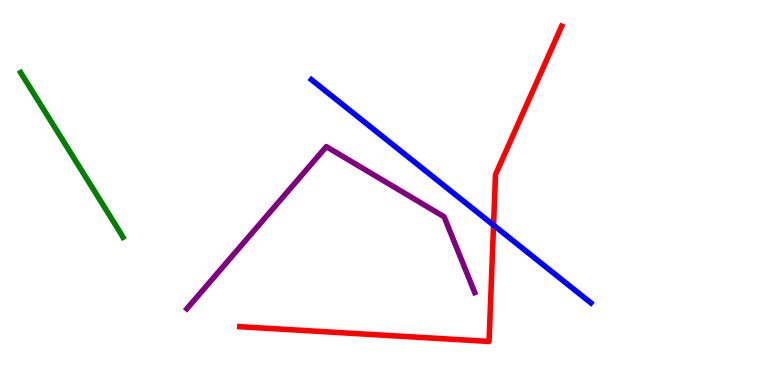[{'lines': ['blue', 'red'], 'intersections': [{'x': 6.37, 'y': 4.15}]}, {'lines': ['green', 'red'], 'intersections': []}, {'lines': ['purple', 'red'], 'intersections': []}, {'lines': ['blue', 'green'], 'intersections': []}, {'lines': ['blue', 'purple'], 'intersections': []}, {'lines': ['green', 'purple'], 'intersections': []}]